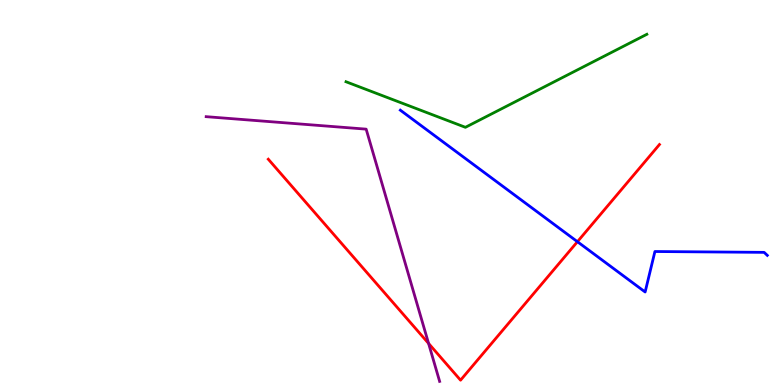[{'lines': ['blue', 'red'], 'intersections': [{'x': 7.45, 'y': 3.72}]}, {'lines': ['green', 'red'], 'intersections': []}, {'lines': ['purple', 'red'], 'intersections': [{'x': 5.53, 'y': 1.08}]}, {'lines': ['blue', 'green'], 'intersections': []}, {'lines': ['blue', 'purple'], 'intersections': []}, {'lines': ['green', 'purple'], 'intersections': []}]